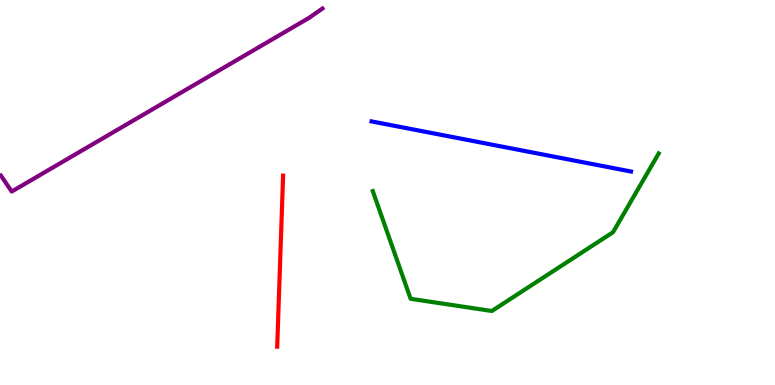[{'lines': ['blue', 'red'], 'intersections': []}, {'lines': ['green', 'red'], 'intersections': []}, {'lines': ['purple', 'red'], 'intersections': []}, {'lines': ['blue', 'green'], 'intersections': []}, {'lines': ['blue', 'purple'], 'intersections': []}, {'lines': ['green', 'purple'], 'intersections': []}]